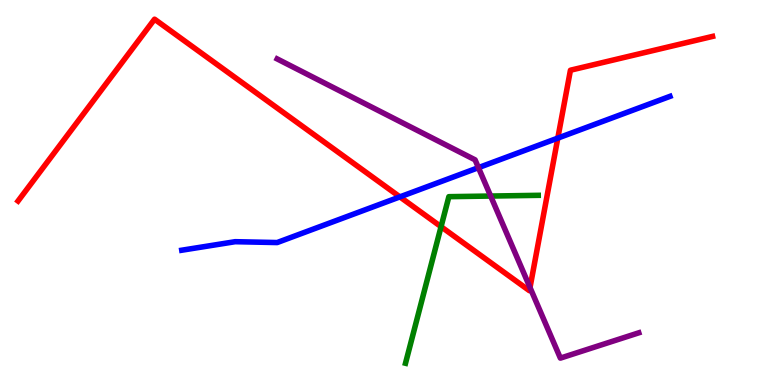[{'lines': ['blue', 'red'], 'intersections': [{'x': 5.16, 'y': 4.89}, {'x': 7.2, 'y': 6.41}]}, {'lines': ['green', 'red'], 'intersections': [{'x': 5.69, 'y': 4.11}]}, {'lines': ['purple', 'red'], 'intersections': [{'x': 6.84, 'y': 2.53}]}, {'lines': ['blue', 'green'], 'intersections': []}, {'lines': ['blue', 'purple'], 'intersections': [{'x': 6.17, 'y': 5.65}]}, {'lines': ['green', 'purple'], 'intersections': [{'x': 6.33, 'y': 4.91}]}]